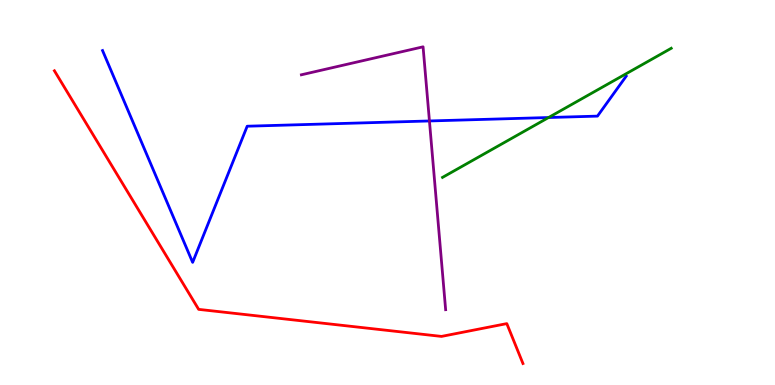[{'lines': ['blue', 'red'], 'intersections': []}, {'lines': ['green', 'red'], 'intersections': []}, {'lines': ['purple', 'red'], 'intersections': []}, {'lines': ['blue', 'green'], 'intersections': [{'x': 7.08, 'y': 6.95}]}, {'lines': ['blue', 'purple'], 'intersections': [{'x': 5.54, 'y': 6.86}]}, {'lines': ['green', 'purple'], 'intersections': []}]